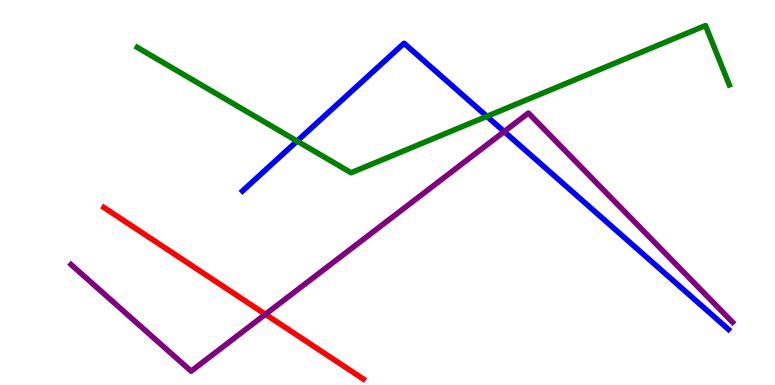[{'lines': ['blue', 'red'], 'intersections': []}, {'lines': ['green', 'red'], 'intersections': []}, {'lines': ['purple', 'red'], 'intersections': [{'x': 3.42, 'y': 1.84}]}, {'lines': ['blue', 'green'], 'intersections': [{'x': 3.83, 'y': 6.34}, {'x': 6.28, 'y': 6.98}]}, {'lines': ['blue', 'purple'], 'intersections': [{'x': 6.51, 'y': 6.58}]}, {'lines': ['green', 'purple'], 'intersections': []}]